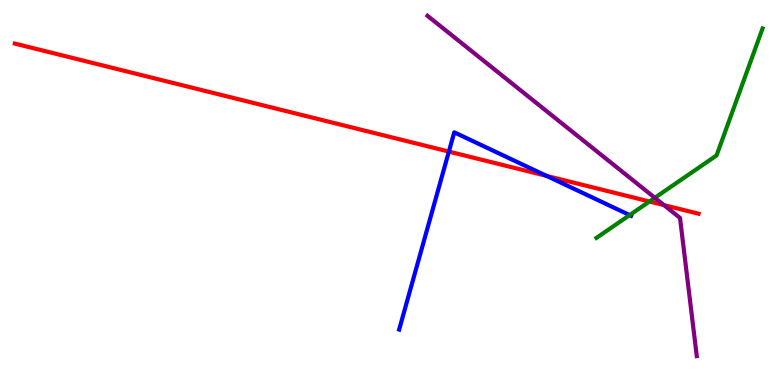[{'lines': ['blue', 'red'], 'intersections': [{'x': 5.79, 'y': 6.06}, {'x': 7.05, 'y': 5.43}]}, {'lines': ['green', 'red'], 'intersections': [{'x': 8.38, 'y': 4.77}]}, {'lines': ['purple', 'red'], 'intersections': [{'x': 8.57, 'y': 4.67}]}, {'lines': ['blue', 'green'], 'intersections': [{'x': 8.12, 'y': 4.41}]}, {'lines': ['blue', 'purple'], 'intersections': []}, {'lines': ['green', 'purple'], 'intersections': [{'x': 8.45, 'y': 4.86}]}]